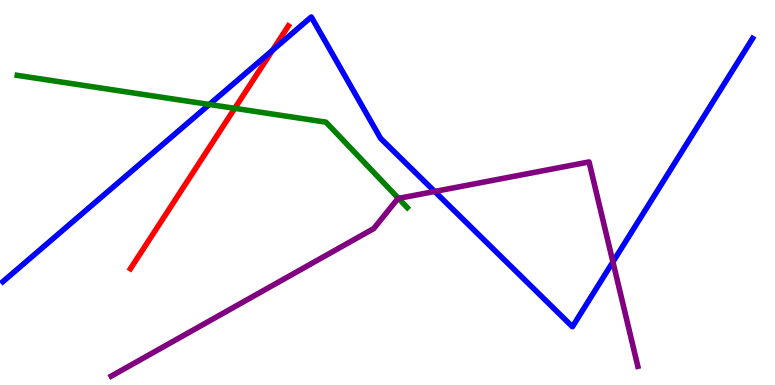[{'lines': ['blue', 'red'], 'intersections': [{'x': 3.52, 'y': 8.7}]}, {'lines': ['green', 'red'], 'intersections': [{'x': 3.03, 'y': 7.19}]}, {'lines': ['purple', 'red'], 'intersections': []}, {'lines': ['blue', 'green'], 'intersections': [{'x': 2.7, 'y': 7.29}]}, {'lines': ['blue', 'purple'], 'intersections': [{'x': 5.61, 'y': 5.03}, {'x': 7.91, 'y': 3.2}]}, {'lines': ['green', 'purple'], 'intersections': [{'x': 5.14, 'y': 4.85}]}]